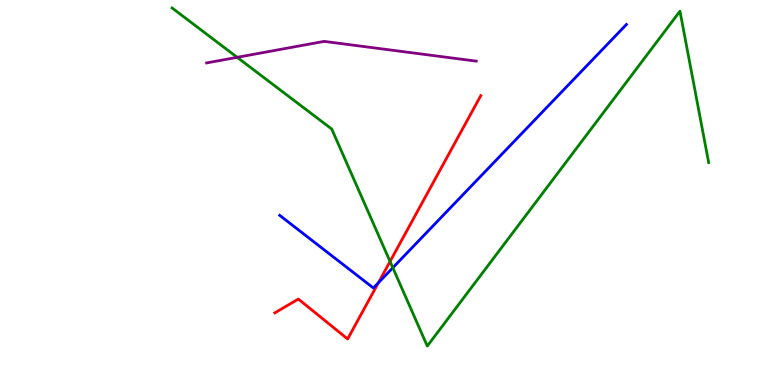[{'lines': ['blue', 'red'], 'intersections': [{'x': 4.88, 'y': 2.65}]}, {'lines': ['green', 'red'], 'intersections': [{'x': 5.03, 'y': 3.21}]}, {'lines': ['purple', 'red'], 'intersections': []}, {'lines': ['blue', 'green'], 'intersections': [{'x': 5.07, 'y': 3.05}]}, {'lines': ['blue', 'purple'], 'intersections': []}, {'lines': ['green', 'purple'], 'intersections': [{'x': 3.06, 'y': 8.51}]}]